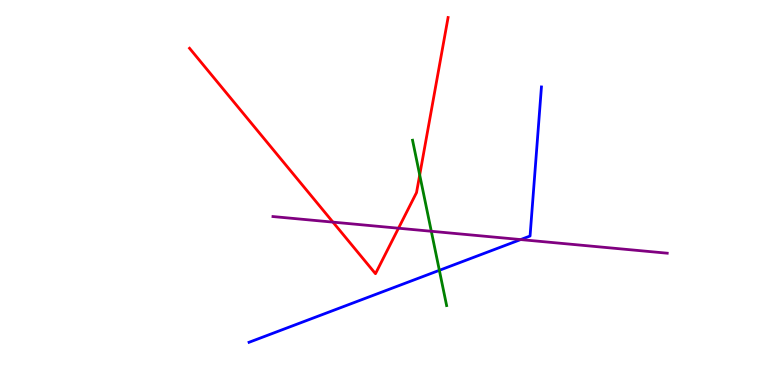[{'lines': ['blue', 'red'], 'intersections': []}, {'lines': ['green', 'red'], 'intersections': [{'x': 5.42, 'y': 5.46}]}, {'lines': ['purple', 'red'], 'intersections': [{'x': 4.3, 'y': 4.23}, {'x': 5.14, 'y': 4.07}]}, {'lines': ['blue', 'green'], 'intersections': [{'x': 5.67, 'y': 2.98}]}, {'lines': ['blue', 'purple'], 'intersections': [{'x': 6.72, 'y': 3.78}]}, {'lines': ['green', 'purple'], 'intersections': [{'x': 5.57, 'y': 3.99}]}]